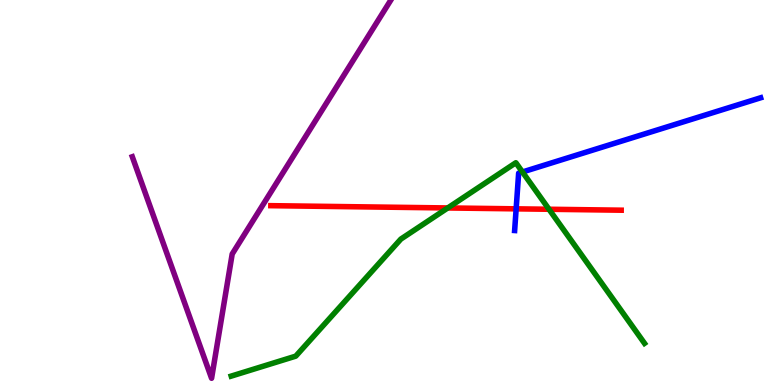[{'lines': ['blue', 'red'], 'intersections': [{'x': 6.66, 'y': 4.58}]}, {'lines': ['green', 'red'], 'intersections': [{'x': 5.78, 'y': 4.6}, {'x': 7.08, 'y': 4.56}]}, {'lines': ['purple', 'red'], 'intersections': []}, {'lines': ['blue', 'green'], 'intersections': [{'x': 6.74, 'y': 5.53}]}, {'lines': ['blue', 'purple'], 'intersections': []}, {'lines': ['green', 'purple'], 'intersections': []}]